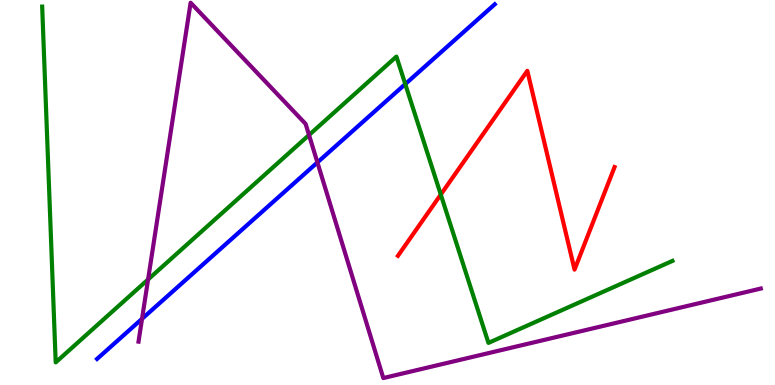[{'lines': ['blue', 'red'], 'intersections': []}, {'lines': ['green', 'red'], 'intersections': [{'x': 5.69, 'y': 4.95}]}, {'lines': ['purple', 'red'], 'intersections': []}, {'lines': ['blue', 'green'], 'intersections': [{'x': 5.23, 'y': 7.82}]}, {'lines': ['blue', 'purple'], 'intersections': [{'x': 1.83, 'y': 1.72}, {'x': 4.1, 'y': 5.78}]}, {'lines': ['green', 'purple'], 'intersections': [{'x': 1.91, 'y': 2.74}, {'x': 3.99, 'y': 6.49}]}]